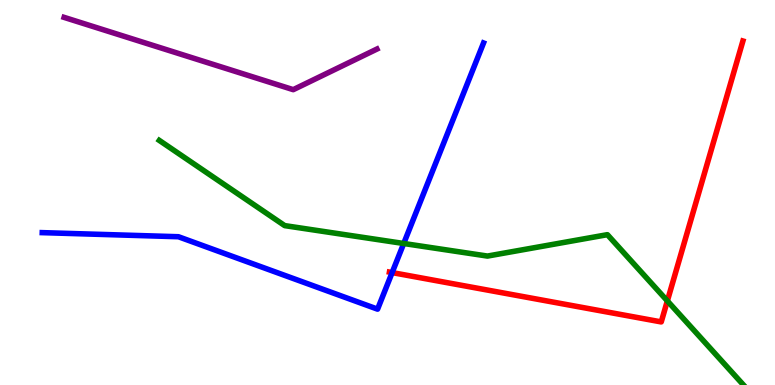[{'lines': ['blue', 'red'], 'intersections': [{'x': 5.06, 'y': 2.92}]}, {'lines': ['green', 'red'], 'intersections': [{'x': 8.61, 'y': 2.18}]}, {'lines': ['purple', 'red'], 'intersections': []}, {'lines': ['blue', 'green'], 'intersections': [{'x': 5.21, 'y': 3.68}]}, {'lines': ['blue', 'purple'], 'intersections': []}, {'lines': ['green', 'purple'], 'intersections': []}]